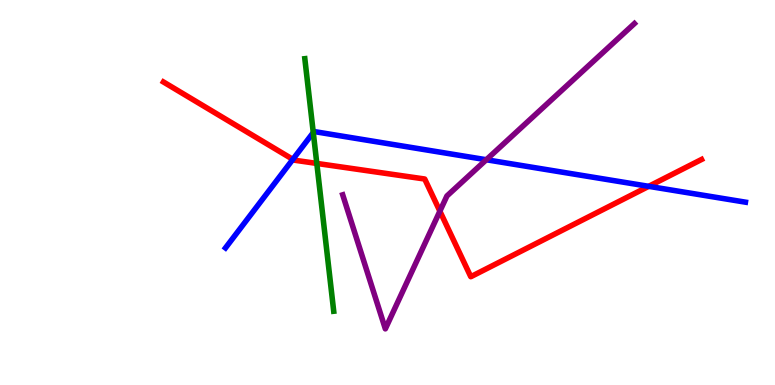[{'lines': ['blue', 'red'], 'intersections': [{'x': 3.78, 'y': 5.86}, {'x': 8.37, 'y': 5.16}]}, {'lines': ['green', 'red'], 'intersections': [{'x': 4.09, 'y': 5.76}]}, {'lines': ['purple', 'red'], 'intersections': [{'x': 5.68, 'y': 4.52}]}, {'lines': ['blue', 'green'], 'intersections': [{'x': 4.04, 'y': 6.56}]}, {'lines': ['blue', 'purple'], 'intersections': [{'x': 6.28, 'y': 5.85}]}, {'lines': ['green', 'purple'], 'intersections': []}]